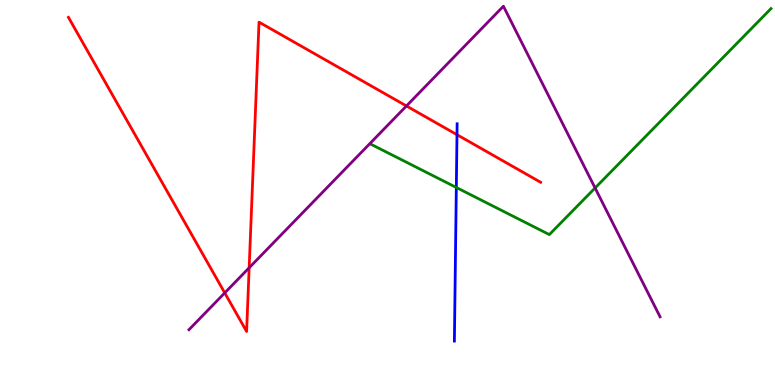[{'lines': ['blue', 'red'], 'intersections': [{'x': 5.9, 'y': 6.5}]}, {'lines': ['green', 'red'], 'intersections': []}, {'lines': ['purple', 'red'], 'intersections': [{'x': 2.9, 'y': 2.39}, {'x': 3.21, 'y': 3.04}, {'x': 5.24, 'y': 7.25}]}, {'lines': ['blue', 'green'], 'intersections': [{'x': 5.89, 'y': 5.13}]}, {'lines': ['blue', 'purple'], 'intersections': []}, {'lines': ['green', 'purple'], 'intersections': [{'x': 7.68, 'y': 5.12}]}]